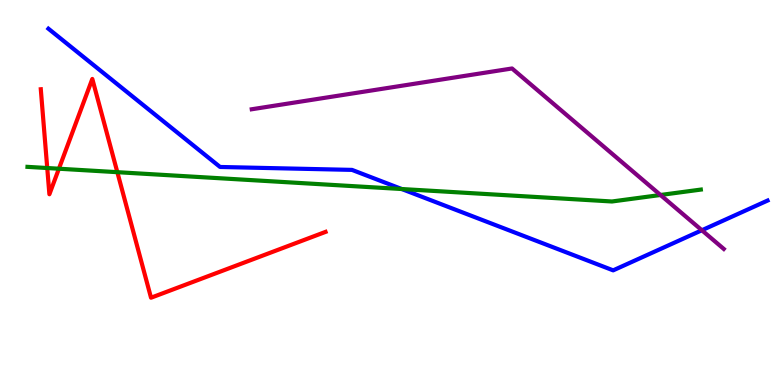[{'lines': ['blue', 'red'], 'intersections': []}, {'lines': ['green', 'red'], 'intersections': [{'x': 0.61, 'y': 5.64}, {'x': 0.76, 'y': 5.62}, {'x': 1.51, 'y': 5.53}]}, {'lines': ['purple', 'red'], 'intersections': []}, {'lines': ['blue', 'green'], 'intersections': [{'x': 5.18, 'y': 5.09}]}, {'lines': ['blue', 'purple'], 'intersections': [{'x': 9.06, 'y': 4.02}]}, {'lines': ['green', 'purple'], 'intersections': [{'x': 8.52, 'y': 4.94}]}]